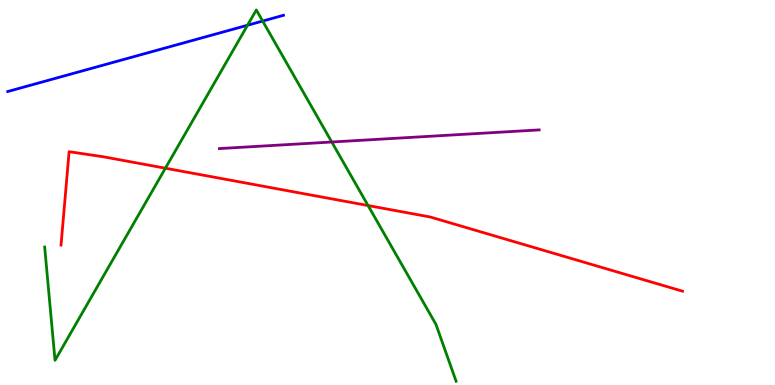[{'lines': ['blue', 'red'], 'intersections': []}, {'lines': ['green', 'red'], 'intersections': [{'x': 2.13, 'y': 5.63}, {'x': 4.75, 'y': 4.66}]}, {'lines': ['purple', 'red'], 'intersections': []}, {'lines': ['blue', 'green'], 'intersections': [{'x': 3.19, 'y': 9.34}, {'x': 3.39, 'y': 9.45}]}, {'lines': ['blue', 'purple'], 'intersections': []}, {'lines': ['green', 'purple'], 'intersections': [{'x': 4.28, 'y': 6.31}]}]